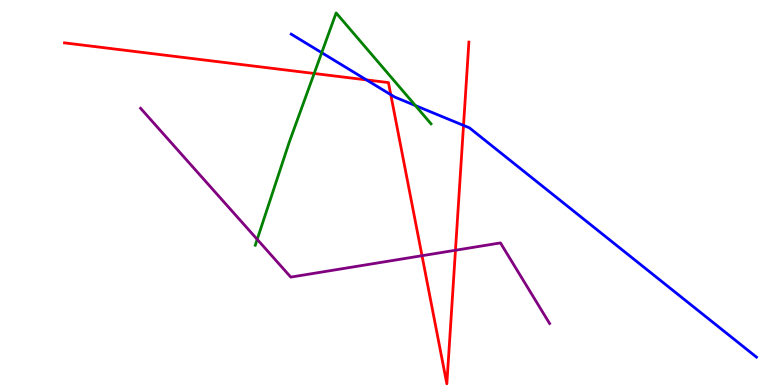[{'lines': ['blue', 'red'], 'intersections': [{'x': 4.73, 'y': 7.92}, {'x': 5.04, 'y': 7.54}, {'x': 5.98, 'y': 6.74}]}, {'lines': ['green', 'red'], 'intersections': [{'x': 4.05, 'y': 8.09}]}, {'lines': ['purple', 'red'], 'intersections': [{'x': 5.45, 'y': 3.36}, {'x': 5.88, 'y': 3.5}]}, {'lines': ['blue', 'green'], 'intersections': [{'x': 4.15, 'y': 8.63}, {'x': 5.36, 'y': 7.26}]}, {'lines': ['blue', 'purple'], 'intersections': []}, {'lines': ['green', 'purple'], 'intersections': [{'x': 3.32, 'y': 3.78}]}]